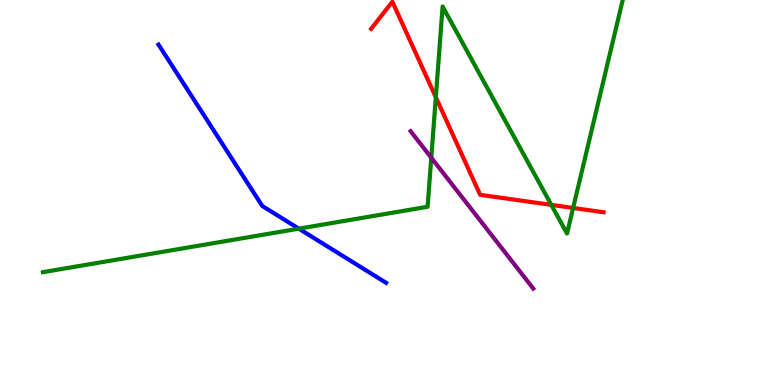[{'lines': ['blue', 'red'], 'intersections': []}, {'lines': ['green', 'red'], 'intersections': [{'x': 5.62, 'y': 7.47}, {'x': 7.11, 'y': 4.68}, {'x': 7.4, 'y': 4.6}]}, {'lines': ['purple', 'red'], 'intersections': []}, {'lines': ['blue', 'green'], 'intersections': [{'x': 3.86, 'y': 4.06}]}, {'lines': ['blue', 'purple'], 'intersections': []}, {'lines': ['green', 'purple'], 'intersections': [{'x': 5.56, 'y': 5.9}]}]